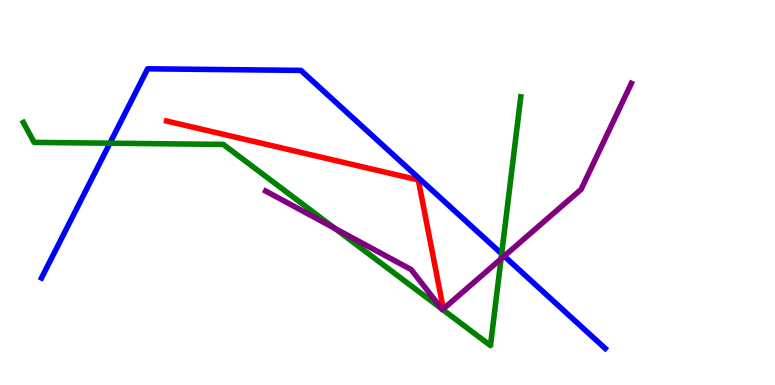[{'lines': ['blue', 'red'], 'intersections': []}, {'lines': ['green', 'red'], 'intersections': []}, {'lines': ['purple', 'red'], 'intersections': []}, {'lines': ['blue', 'green'], 'intersections': [{'x': 1.42, 'y': 6.28}, {'x': 6.47, 'y': 3.41}]}, {'lines': ['blue', 'purple'], 'intersections': [{'x': 6.51, 'y': 3.35}]}, {'lines': ['green', 'purple'], 'intersections': [{'x': 4.32, 'y': 4.07}, {'x': 5.7, 'y': 1.98}, {'x': 5.71, 'y': 1.96}, {'x': 6.47, 'y': 3.28}]}]